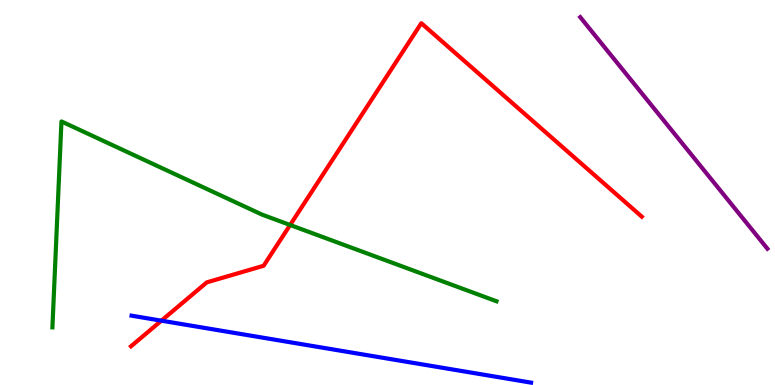[{'lines': ['blue', 'red'], 'intersections': [{'x': 2.08, 'y': 1.67}]}, {'lines': ['green', 'red'], 'intersections': [{'x': 3.74, 'y': 4.16}]}, {'lines': ['purple', 'red'], 'intersections': []}, {'lines': ['blue', 'green'], 'intersections': []}, {'lines': ['blue', 'purple'], 'intersections': []}, {'lines': ['green', 'purple'], 'intersections': []}]